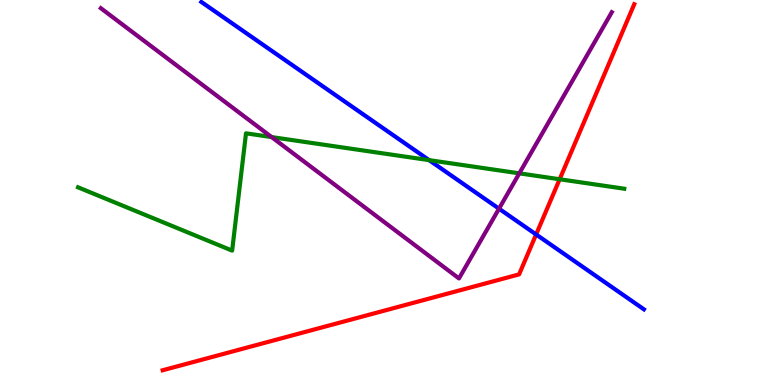[{'lines': ['blue', 'red'], 'intersections': [{'x': 6.92, 'y': 3.91}]}, {'lines': ['green', 'red'], 'intersections': [{'x': 7.22, 'y': 5.34}]}, {'lines': ['purple', 'red'], 'intersections': []}, {'lines': ['blue', 'green'], 'intersections': [{'x': 5.54, 'y': 5.84}]}, {'lines': ['blue', 'purple'], 'intersections': [{'x': 6.44, 'y': 4.58}]}, {'lines': ['green', 'purple'], 'intersections': [{'x': 3.5, 'y': 6.44}, {'x': 6.7, 'y': 5.5}]}]